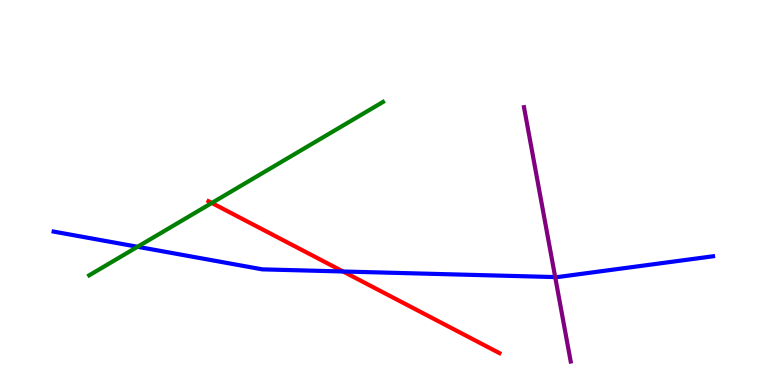[{'lines': ['blue', 'red'], 'intersections': [{'x': 4.43, 'y': 2.95}]}, {'lines': ['green', 'red'], 'intersections': [{'x': 2.73, 'y': 4.73}]}, {'lines': ['purple', 'red'], 'intersections': []}, {'lines': ['blue', 'green'], 'intersections': [{'x': 1.78, 'y': 3.59}]}, {'lines': ['blue', 'purple'], 'intersections': [{'x': 7.16, 'y': 2.8}]}, {'lines': ['green', 'purple'], 'intersections': []}]